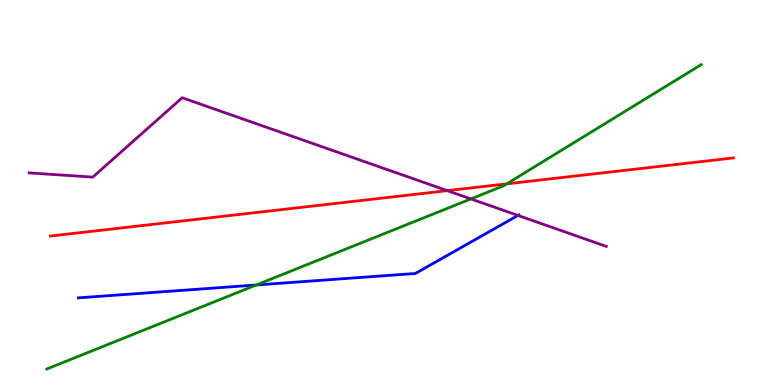[{'lines': ['blue', 'red'], 'intersections': []}, {'lines': ['green', 'red'], 'intersections': [{'x': 6.54, 'y': 5.22}]}, {'lines': ['purple', 'red'], 'intersections': [{'x': 5.77, 'y': 5.05}]}, {'lines': ['blue', 'green'], 'intersections': [{'x': 3.31, 'y': 2.6}]}, {'lines': ['blue', 'purple'], 'intersections': [{'x': 6.68, 'y': 4.4}]}, {'lines': ['green', 'purple'], 'intersections': [{'x': 6.08, 'y': 4.83}]}]